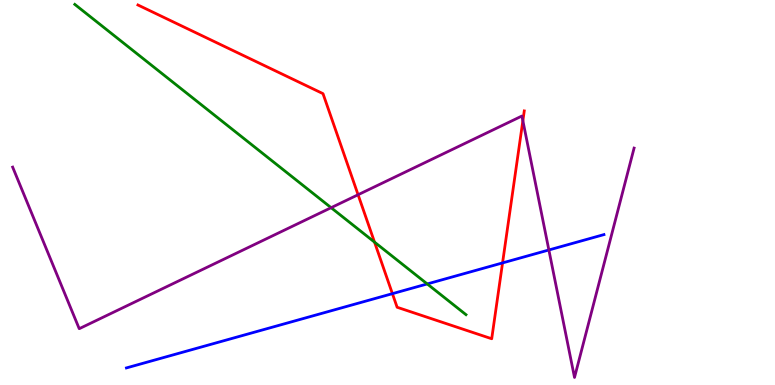[{'lines': ['blue', 'red'], 'intersections': [{'x': 5.06, 'y': 2.37}, {'x': 6.48, 'y': 3.17}]}, {'lines': ['green', 'red'], 'intersections': [{'x': 4.83, 'y': 3.71}]}, {'lines': ['purple', 'red'], 'intersections': [{'x': 4.62, 'y': 4.94}, {'x': 6.75, 'y': 6.86}]}, {'lines': ['blue', 'green'], 'intersections': [{'x': 5.51, 'y': 2.62}]}, {'lines': ['blue', 'purple'], 'intersections': [{'x': 7.08, 'y': 3.51}]}, {'lines': ['green', 'purple'], 'intersections': [{'x': 4.27, 'y': 4.61}]}]